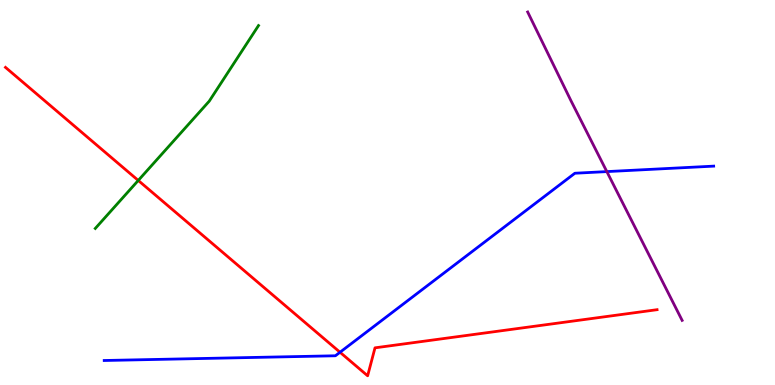[{'lines': ['blue', 'red'], 'intersections': [{'x': 4.39, 'y': 0.851}]}, {'lines': ['green', 'red'], 'intersections': [{'x': 1.78, 'y': 5.31}]}, {'lines': ['purple', 'red'], 'intersections': []}, {'lines': ['blue', 'green'], 'intersections': []}, {'lines': ['blue', 'purple'], 'intersections': [{'x': 7.83, 'y': 5.54}]}, {'lines': ['green', 'purple'], 'intersections': []}]